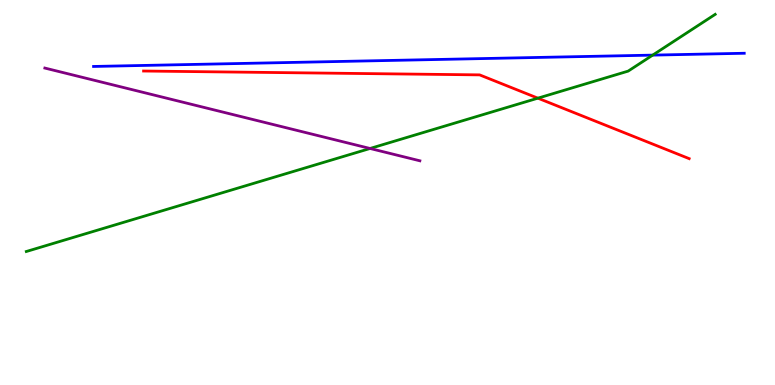[{'lines': ['blue', 'red'], 'intersections': []}, {'lines': ['green', 'red'], 'intersections': [{'x': 6.94, 'y': 7.45}]}, {'lines': ['purple', 'red'], 'intersections': []}, {'lines': ['blue', 'green'], 'intersections': [{'x': 8.42, 'y': 8.57}]}, {'lines': ['blue', 'purple'], 'intersections': []}, {'lines': ['green', 'purple'], 'intersections': [{'x': 4.77, 'y': 6.14}]}]